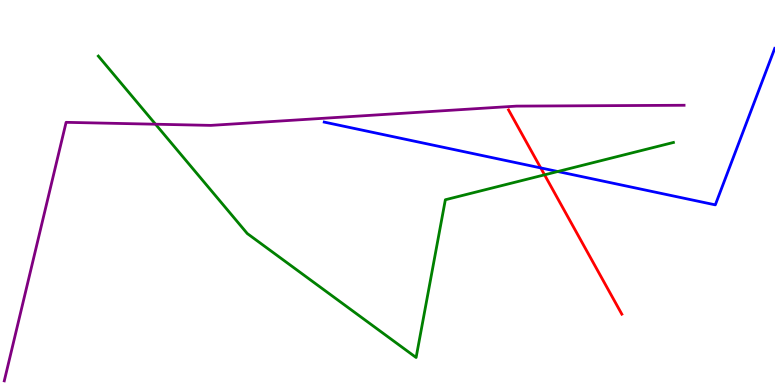[{'lines': ['blue', 'red'], 'intersections': [{'x': 6.98, 'y': 5.64}]}, {'lines': ['green', 'red'], 'intersections': [{'x': 7.03, 'y': 5.46}]}, {'lines': ['purple', 'red'], 'intersections': []}, {'lines': ['blue', 'green'], 'intersections': [{'x': 7.2, 'y': 5.54}]}, {'lines': ['blue', 'purple'], 'intersections': []}, {'lines': ['green', 'purple'], 'intersections': [{'x': 2.01, 'y': 6.77}]}]